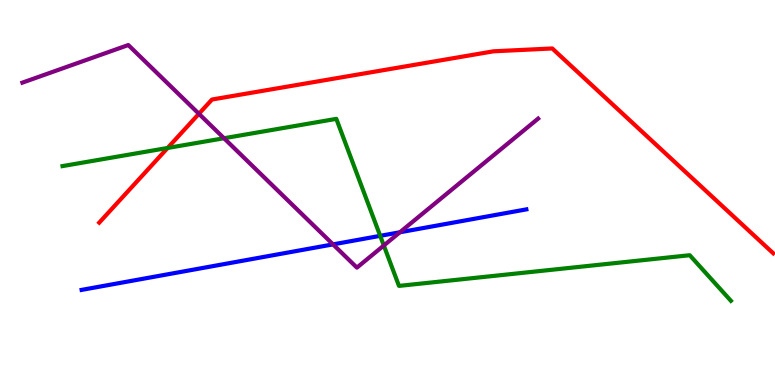[{'lines': ['blue', 'red'], 'intersections': []}, {'lines': ['green', 'red'], 'intersections': [{'x': 2.16, 'y': 6.16}]}, {'lines': ['purple', 'red'], 'intersections': [{'x': 2.57, 'y': 7.04}]}, {'lines': ['blue', 'green'], 'intersections': [{'x': 4.91, 'y': 3.87}]}, {'lines': ['blue', 'purple'], 'intersections': [{'x': 4.3, 'y': 3.65}, {'x': 5.16, 'y': 3.97}]}, {'lines': ['green', 'purple'], 'intersections': [{'x': 2.89, 'y': 6.41}, {'x': 4.95, 'y': 3.62}]}]